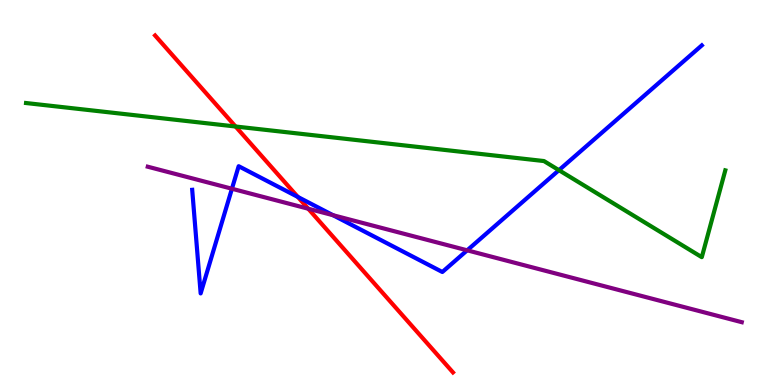[{'lines': ['blue', 'red'], 'intersections': [{'x': 3.84, 'y': 4.89}]}, {'lines': ['green', 'red'], 'intersections': [{'x': 3.04, 'y': 6.71}]}, {'lines': ['purple', 'red'], 'intersections': [{'x': 3.98, 'y': 4.58}]}, {'lines': ['blue', 'green'], 'intersections': [{'x': 7.21, 'y': 5.58}]}, {'lines': ['blue', 'purple'], 'intersections': [{'x': 2.99, 'y': 5.1}, {'x': 4.3, 'y': 4.41}, {'x': 6.03, 'y': 3.5}]}, {'lines': ['green', 'purple'], 'intersections': []}]